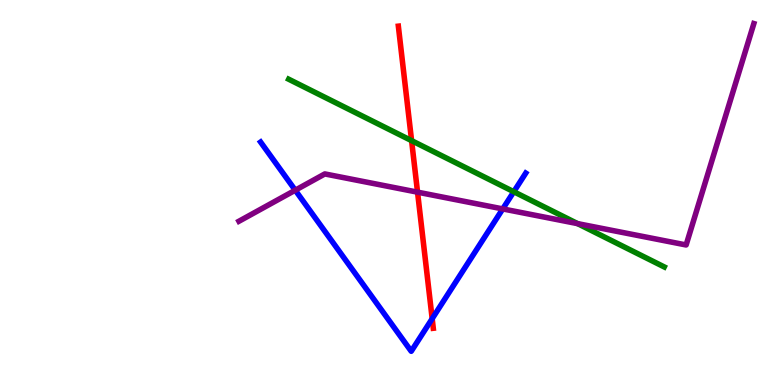[{'lines': ['blue', 'red'], 'intersections': [{'x': 5.58, 'y': 1.72}]}, {'lines': ['green', 'red'], 'intersections': [{'x': 5.31, 'y': 6.35}]}, {'lines': ['purple', 'red'], 'intersections': [{'x': 5.39, 'y': 5.01}]}, {'lines': ['blue', 'green'], 'intersections': [{'x': 6.63, 'y': 5.02}]}, {'lines': ['blue', 'purple'], 'intersections': [{'x': 3.81, 'y': 5.06}, {'x': 6.49, 'y': 4.57}]}, {'lines': ['green', 'purple'], 'intersections': [{'x': 7.45, 'y': 4.19}]}]